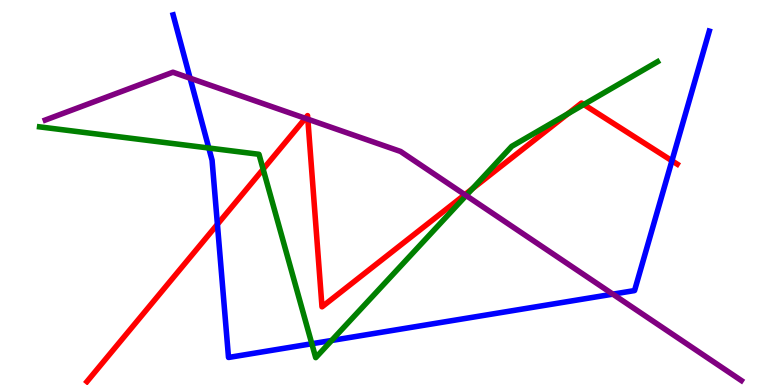[{'lines': ['blue', 'red'], 'intersections': [{'x': 2.81, 'y': 4.17}, {'x': 8.67, 'y': 5.82}]}, {'lines': ['green', 'red'], 'intersections': [{'x': 3.4, 'y': 5.61}, {'x': 6.1, 'y': 5.1}, {'x': 7.33, 'y': 7.05}, {'x': 7.53, 'y': 7.29}]}, {'lines': ['purple', 'red'], 'intersections': [{'x': 3.94, 'y': 6.93}, {'x': 3.97, 'y': 6.9}, {'x': 6.0, 'y': 4.94}]}, {'lines': ['blue', 'green'], 'intersections': [{'x': 2.69, 'y': 6.16}, {'x': 4.02, 'y': 1.07}, {'x': 4.28, 'y': 1.16}]}, {'lines': ['blue', 'purple'], 'intersections': [{'x': 2.45, 'y': 7.97}, {'x': 7.91, 'y': 2.36}]}, {'lines': ['green', 'purple'], 'intersections': [{'x': 6.01, 'y': 4.92}]}]